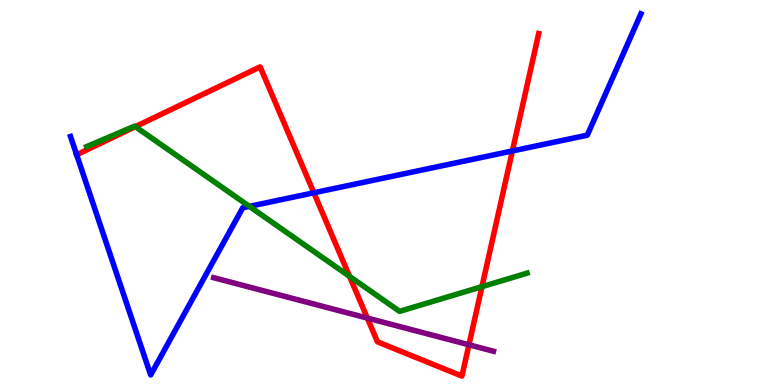[{'lines': ['blue', 'red'], 'intersections': [{'x': 0.989, 'y': 5.98}, {'x': 4.05, 'y': 4.99}, {'x': 6.61, 'y': 6.08}]}, {'lines': ['green', 'red'], 'intersections': [{'x': 1.75, 'y': 6.71}, {'x': 4.51, 'y': 2.82}, {'x': 6.22, 'y': 2.55}]}, {'lines': ['purple', 'red'], 'intersections': [{'x': 4.74, 'y': 1.74}, {'x': 6.05, 'y': 1.04}]}, {'lines': ['blue', 'green'], 'intersections': [{'x': 3.22, 'y': 4.64}]}, {'lines': ['blue', 'purple'], 'intersections': []}, {'lines': ['green', 'purple'], 'intersections': []}]